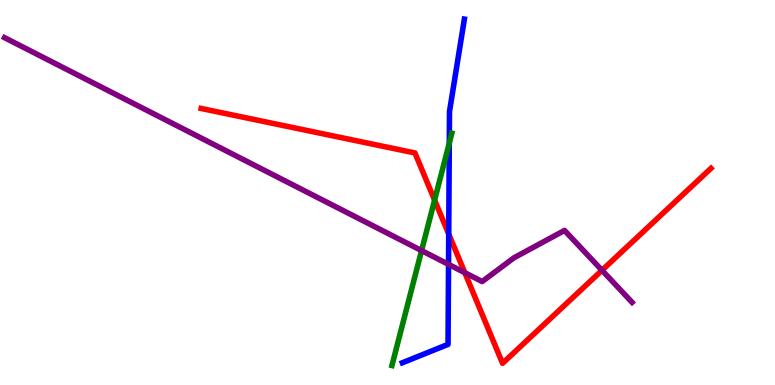[{'lines': ['blue', 'red'], 'intersections': [{'x': 5.79, 'y': 3.92}]}, {'lines': ['green', 'red'], 'intersections': [{'x': 5.61, 'y': 4.8}]}, {'lines': ['purple', 'red'], 'intersections': [{'x': 6.0, 'y': 2.92}, {'x': 7.77, 'y': 2.98}]}, {'lines': ['blue', 'green'], 'intersections': [{'x': 5.8, 'y': 6.28}]}, {'lines': ['blue', 'purple'], 'intersections': [{'x': 5.79, 'y': 3.13}]}, {'lines': ['green', 'purple'], 'intersections': [{'x': 5.44, 'y': 3.49}]}]